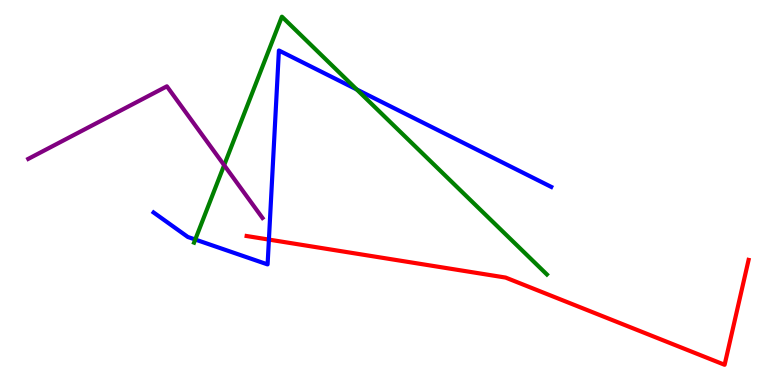[{'lines': ['blue', 'red'], 'intersections': [{'x': 3.47, 'y': 3.78}]}, {'lines': ['green', 'red'], 'intersections': []}, {'lines': ['purple', 'red'], 'intersections': []}, {'lines': ['blue', 'green'], 'intersections': [{'x': 2.52, 'y': 3.78}, {'x': 4.6, 'y': 7.68}]}, {'lines': ['blue', 'purple'], 'intersections': []}, {'lines': ['green', 'purple'], 'intersections': [{'x': 2.89, 'y': 5.71}]}]